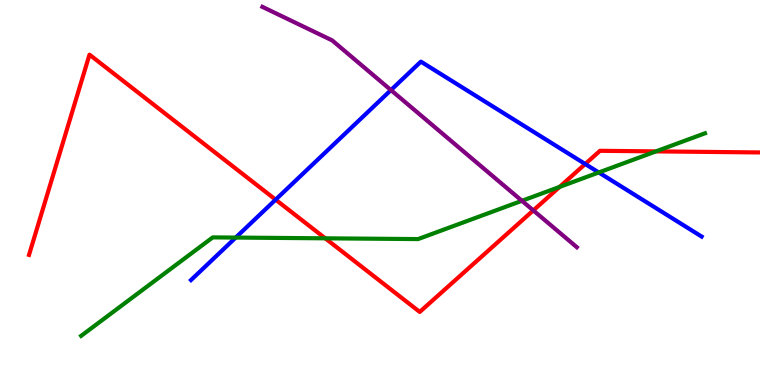[{'lines': ['blue', 'red'], 'intersections': [{'x': 3.56, 'y': 4.81}, {'x': 7.55, 'y': 5.74}]}, {'lines': ['green', 'red'], 'intersections': [{'x': 4.2, 'y': 3.81}, {'x': 7.22, 'y': 5.15}, {'x': 8.46, 'y': 6.07}]}, {'lines': ['purple', 'red'], 'intersections': [{'x': 6.88, 'y': 4.53}]}, {'lines': ['blue', 'green'], 'intersections': [{'x': 3.04, 'y': 3.83}, {'x': 7.73, 'y': 5.52}]}, {'lines': ['blue', 'purple'], 'intersections': [{'x': 5.04, 'y': 7.66}]}, {'lines': ['green', 'purple'], 'intersections': [{'x': 6.73, 'y': 4.78}]}]